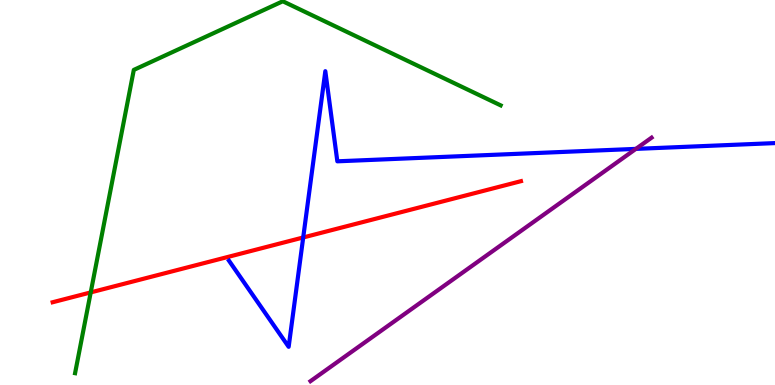[{'lines': ['blue', 'red'], 'intersections': [{'x': 3.91, 'y': 3.83}]}, {'lines': ['green', 'red'], 'intersections': [{'x': 1.17, 'y': 2.41}]}, {'lines': ['purple', 'red'], 'intersections': []}, {'lines': ['blue', 'green'], 'intersections': []}, {'lines': ['blue', 'purple'], 'intersections': [{'x': 8.2, 'y': 6.13}]}, {'lines': ['green', 'purple'], 'intersections': []}]